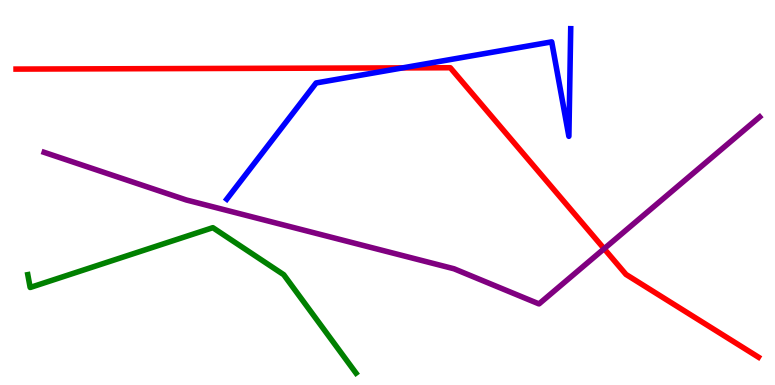[{'lines': ['blue', 'red'], 'intersections': [{'x': 5.19, 'y': 8.24}]}, {'lines': ['green', 'red'], 'intersections': []}, {'lines': ['purple', 'red'], 'intersections': [{'x': 7.8, 'y': 3.54}]}, {'lines': ['blue', 'green'], 'intersections': []}, {'lines': ['blue', 'purple'], 'intersections': []}, {'lines': ['green', 'purple'], 'intersections': []}]